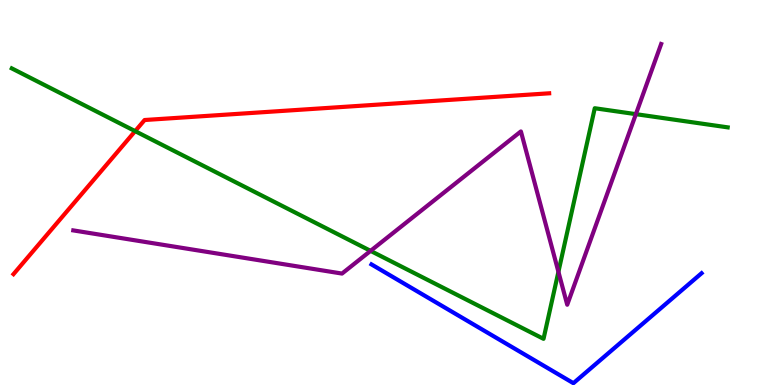[{'lines': ['blue', 'red'], 'intersections': []}, {'lines': ['green', 'red'], 'intersections': [{'x': 1.74, 'y': 6.59}]}, {'lines': ['purple', 'red'], 'intersections': []}, {'lines': ['blue', 'green'], 'intersections': []}, {'lines': ['blue', 'purple'], 'intersections': []}, {'lines': ['green', 'purple'], 'intersections': [{'x': 4.78, 'y': 3.48}, {'x': 7.21, 'y': 2.94}, {'x': 8.21, 'y': 7.03}]}]